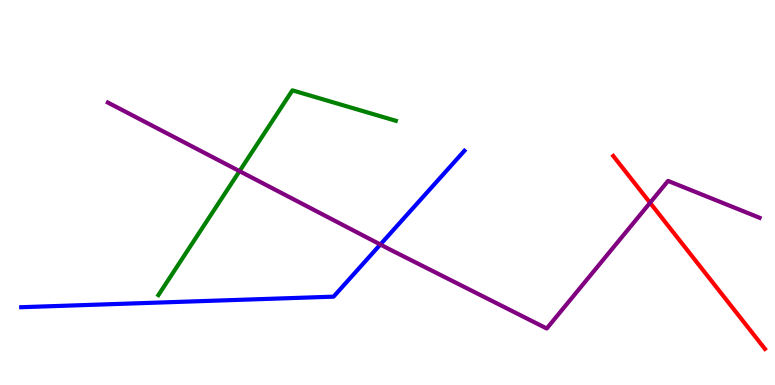[{'lines': ['blue', 'red'], 'intersections': []}, {'lines': ['green', 'red'], 'intersections': []}, {'lines': ['purple', 'red'], 'intersections': [{'x': 8.39, 'y': 4.73}]}, {'lines': ['blue', 'green'], 'intersections': []}, {'lines': ['blue', 'purple'], 'intersections': [{'x': 4.91, 'y': 3.65}]}, {'lines': ['green', 'purple'], 'intersections': [{'x': 3.09, 'y': 5.55}]}]